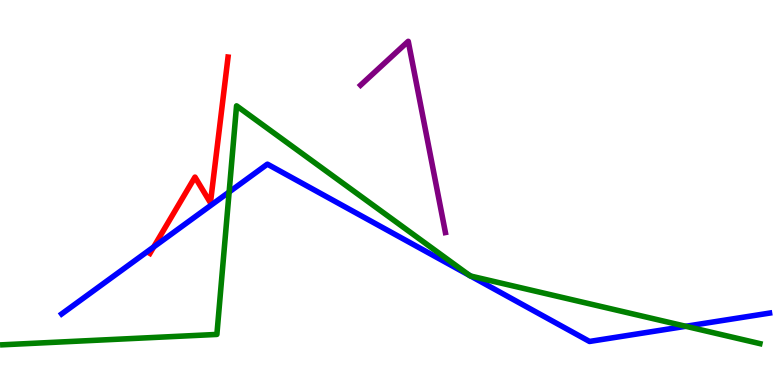[{'lines': ['blue', 'red'], 'intersections': [{'x': 1.98, 'y': 3.59}]}, {'lines': ['green', 'red'], 'intersections': []}, {'lines': ['purple', 'red'], 'intersections': []}, {'lines': ['blue', 'green'], 'intersections': [{'x': 2.96, 'y': 5.01}, {'x': 6.06, 'y': 2.85}, {'x': 6.07, 'y': 2.83}, {'x': 8.85, 'y': 1.52}]}, {'lines': ['blue', 'purple'], 'intersections': []}, {'lines': ['green', 'purple'], 'intersections': []}]